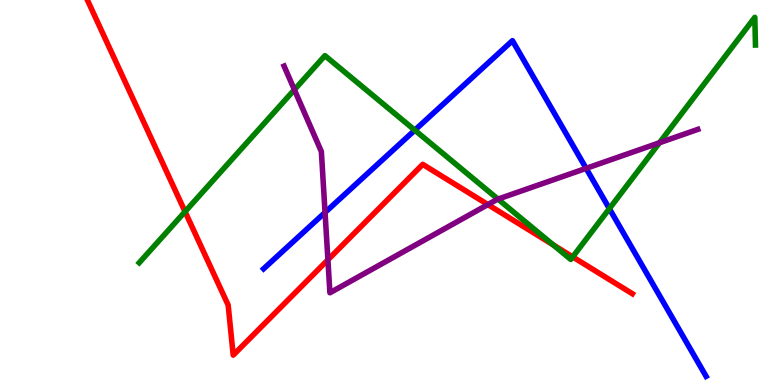[{'lines': ['blue', 'red'], 'intersections': []}, {'lines': ['green', 'red'], 'intersections': [{'x': 2.39, 'y': 4.5}, {'x': 7.14, 'y': 3.64}, {'x': 7.39, 'y': 3.33}]}, {'lines': ['purple', 'red'], 'intersections': [{'x': 4.23, 'y': 3.25}, {'x': 6.3, 'y': 4.69}]}, {'lines': ['blue', 'green'], 'intersections': [{'x': 5.35, 'y': 6.62}, {'x': 7.86, 'y': 4.58}]}, {'lines': ['blue', 'purple'], 'intersections': [{'x': 4.19, 'y': 4.48}, {'x': 7.56, 'y': 5.63}]}, {'lines': ['green', 'purple'], 'intersections': [{'x': 3.8, 'y': 7.67}, {'x': 6.43, 'y': 4.83}, {'x': 8.51, 'y': 6.29}]}]